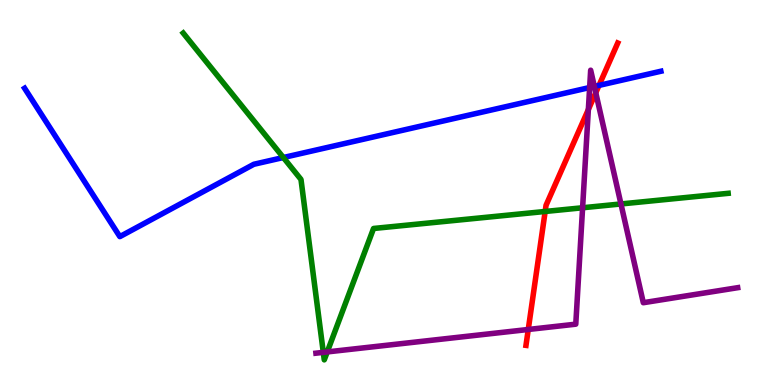[{'lines': ['blue', 'red'], 'intersections': [{'x': 7.73, 'y': 7.78}]}, {'lines': ['green', 'red'], 'intersections': [{'x': 7.03, 'y': 4.51}]}, {'lines': ['purple', 'red'], 'intersections': [{'x': 6.82, 'y': 1.44}, {'x': 7.59, 'y': 7.16}, {'x': 7.69, 'y': 7.59}]}, {'lines': ['blue', 'green'], 'intersections': [{'x': 3.66, 'y': 5.91}]}, {'lines': ['blue', 'purple'], 'intersections': [{'x': 7.61, 'y': 7.73}, {'x': 7.67, 'y': 7.75}]}, {'lines': ['green', 'purple'], 'intersections': [{'x': 4.17, 'y': 0.848}, {'x': 4.22, 'y': 0.859}, {'x': 7.52, 'y': 4.6}, {'x': 8.01, 'y': 4.7}]}]